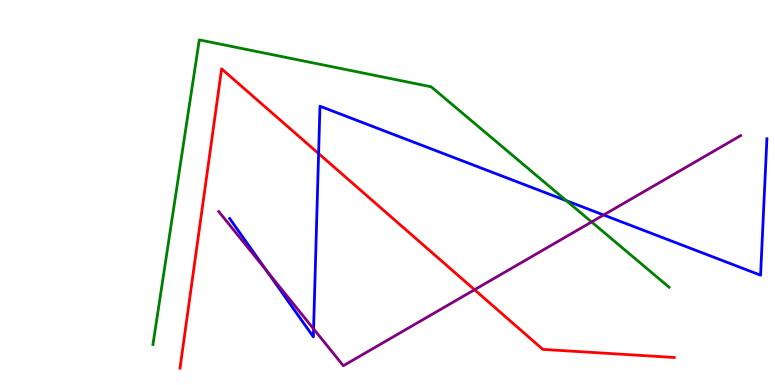[{'lines': ['blue', 'red'], 'intersections': [{'x': 4.11, 'y': 6.01}]}, {'lines': ['green', 'red'], 'intersections': []}, {'lines': ['purple', 'red'], 'intersections': [{'x': 6.12, 'y': 2.47}]}, {'lines': ['blue', 'green'], 'intersections': [{'x': 7.31, 'y': 4.79}]}, {'lines': ['blue', 'purple'], 'intersections': [{'x': 3.44, 'y': 2.97}, {'x': 4.05, 'y': 1.46}, {'x': 7.79, 'y': 4.42}]}, {'lines': ['green', 'purple'], 'intersections': [{'x': 7.63, 'y': 4.24}]}]